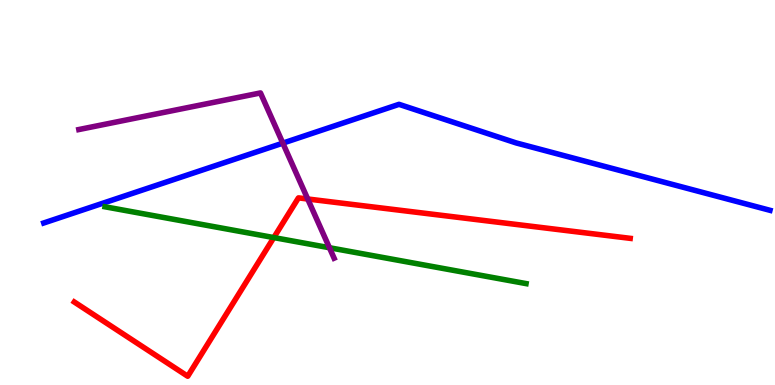[{'lines': ['blue', 'red'], 'intersections': []}, {'lines': ['green', 'red'], 'intersections': [{'x': 3.53, 'y': 3.83}]}, {'lines': ['purple', 'red'], 'intersections': [{'x': 3.97, 'y': 4.83}]}, {'lines': ['blue', 'green'], 'intersections': []}, {'lines': ['blue', 'purple'], 'intersections': [{'x': 3.65, 'y': 6.28}]}, {'lines': ['green', 'purple'], 'intersections': [{'x': 4.25, 'y': 3.57}]}]